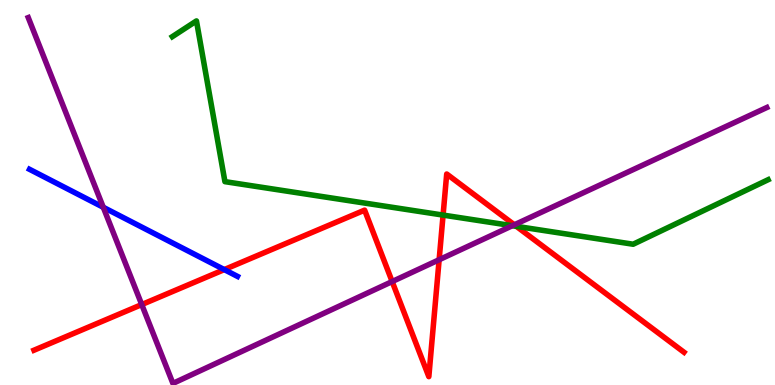[{'lines': ['blue', 'red'], 'intersections': [{'x': 2.89, 'y': 3.0}]}, {'lines': ['green', 'red'], 'intersections': [{'x': 5.72, 'y': 4.41}, {'x': 6.66, 'y': 4.12}]}, {'lines': ['purple', 'red'], 'intersections': [{'x': 1.83, 'y': 2.09}, {'x': 5.06, 'y': 2.69}, {'x': 5.67, 'y': 3.25}, {'x': 6.64, 'y': 4.16}]}, {'lines': ['blue', 'green'], 'intersections': []}, {'lines': ['blue', 'purple'], 'intersections': [{'x': 1.33, 'y': 4.62}]}, {'lines': ['green', 'purple'], 'intersections': [{'x': 6.61, 'y': 4.14}]}]